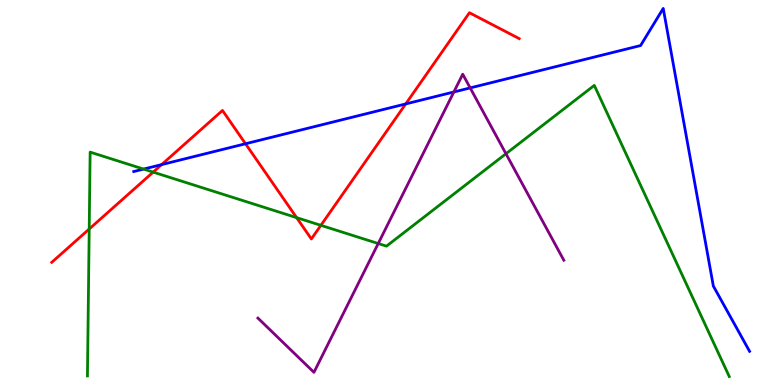[{'lines': ['blue', 'red'], 'intersections': [{'x': 2.09, 'y': 5.72}, {'x': 3.17, 'y': 6.27}, {'x': 5.23, 'y': 7.3}]}, {'lines': ['green', 'red'], 'intersections': [{'x': 1.15, 'y': 4.05}, {'x': 1.98, 'y': 5.53}, {'x': 3.83, 'y': 4.35}, {'x': 4.14, 'y': 4.15}]}, {'lines': ['purple', 'red'], 'intersections': []}, {'lines': ['blue', 'green'], 'intersections': [{'x': 1.85, 'y': 5.61}]}, {'lines': ['blue', 'purple'], 'intersections': [{'x': 5.86, 'y': 7.61}, {'x': 6.07, 'y': 7.72}]}, {'lines': ['green', 'purple'], 'intersections': [{'x': 4.88, 'y': 3.67}, {'x': 6.53, 'y': 6.01}]}]